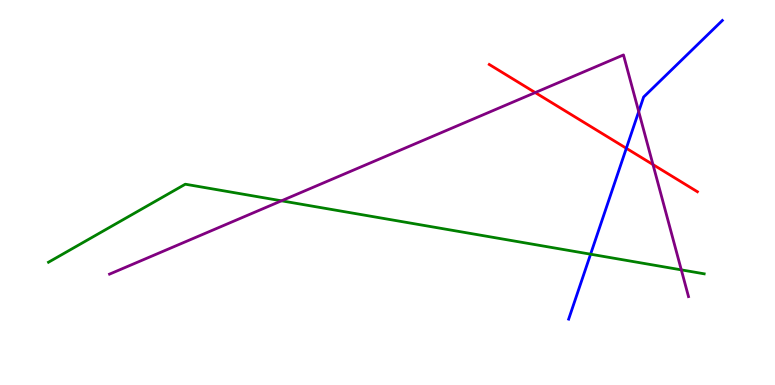[{'lines': ['blue', 'red'], 'intersections': [{'x': 8.08, 'y': 6.15}]}, {'lines': ['green', 'red'], 'intersections': []}, {'lines': ['purple', 'red'], 'intersections': [{'x': 6.91, 'y': 7.6}, {'x': 8.43, 'y': 5.73}]}, {'lines': ['blue', 'green'], 'intersections': [{'x': 7.62, 'y': 3.4}]}, {'lines': ['blue', 'purple'], 'intersections': [{'x': 8.24, 'y': 7.1}]}, {'lines': ['green', 'purple'], 'intersections': [{'x': 3.63, 'y': 4.78}, {'x': 8.79, 'y': 2.99}]}]